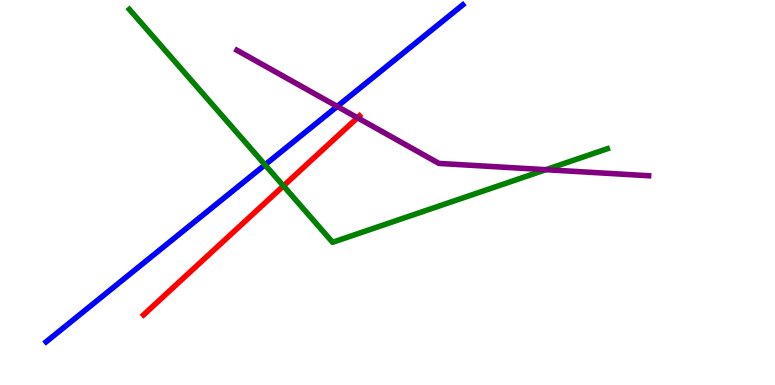[{'lines': ['blue', 'red'], 'intersections': []}, {'lines': ['green', 'red'], 'intersections': [{'x': 3.66, 'y': 5.17}]}, {'lines': ['purple', 'red'], 'intersections': [{'x': 4.61, 'y': 6.94}]}, {'lines': ['blue', 'green'], 'intersections': [{'x': 3.42, 'y': 5.72}]}, {'lines': ['blue', 'purple'], 'intersections': [{'x': 4.35, 'y': 7.24}]}, {'lines': ['green', 'purple'], 'intersections': [{'x': 7.04, 'y': 5.59}]}]